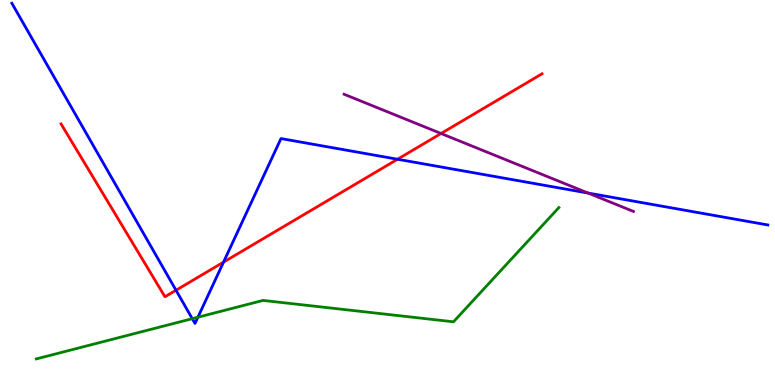[{'lines': ['blue', 'red'], 'intersections': [{'x': 2.27, 'y': 2.46}, {'x': 2.88, 'y': 3.19}, {'x': 5.13, 'y': 5.86}]}, {'lines': ['green', 'red'], 'intersections': []}, {'lines': ['purple', 'red'], 'intersections': [{'x': 5.69, 'y': 6.53}]}, {'lines': ['blue', 'green'], 'intersections': [{'x': 2.48, 'y': 1.72}, {'x': 2.55, 'y': 1.76}]}, {'lines': ['blue', 'purple'], 'intersections': [{'x': 7.59, 'y': 4.99}]}, {'lines': ['green', 'purple'], 'intersections': []}]